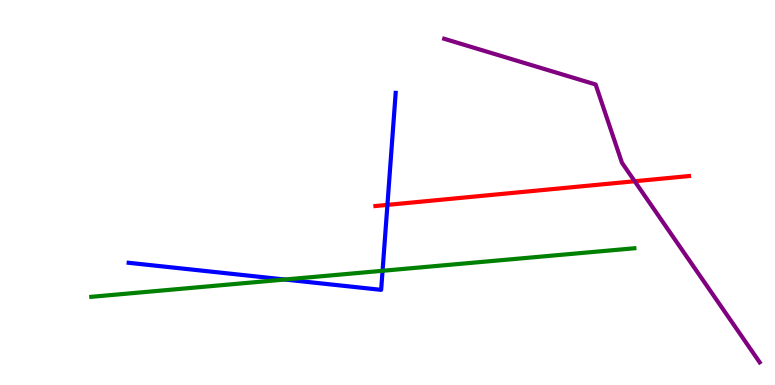[{'lines': ['blue', 'red'], 'intersections': [{'x': 5.0, 'y': 4.68}]}, {'lines': ['green', 'red'], 'intersections': []}, {'lines': ['purple', 'red'], 'intersections': [{'x': 8.19, 'y': 5.29}]}, {'lines': ['blue', 'green'], 'intersections': [{'x': 3.68, 'y': 2.74}, {'x': 4.94, 'y': 2.97}]}, {'lines': ['blue', 'purple'], 'intersections': []}, {'lines': ['green', 'purple'], 'intersections': []}]